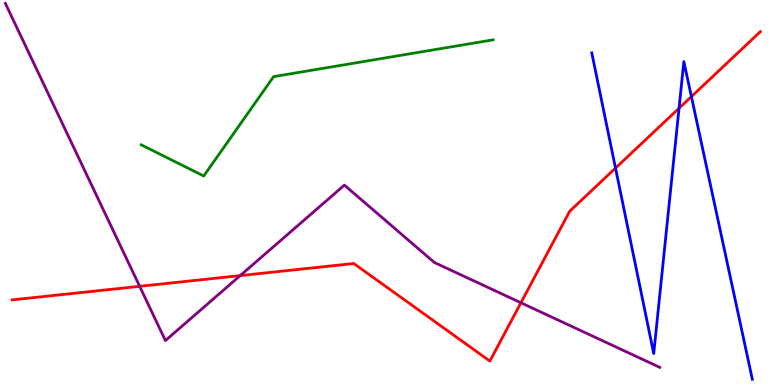[{'lines': ['blue', 'red'], 'intersections': [{'x': 7.94, 'y': 5.63}, {'x': 8.76, 'y': 7.19}, {'x': 8.92, 'y': 7.49}]}, {'lines': ['green', 'red'], 'intersections': []}, {'lines': ['purple', 'red'], 'intersections': [{'x': 1.8, 'y': 2.56}, {'x': 3.1, 'y': 2.84}, {'x': 6.72, 'y': 2.14}]}, {'lines': ['blue', 'green'], 'intersections': []}, {'lines': ['blue', 'purple'], 'intersections': []}, {'lines': ['green', 'purple'], 'intersections': []}]